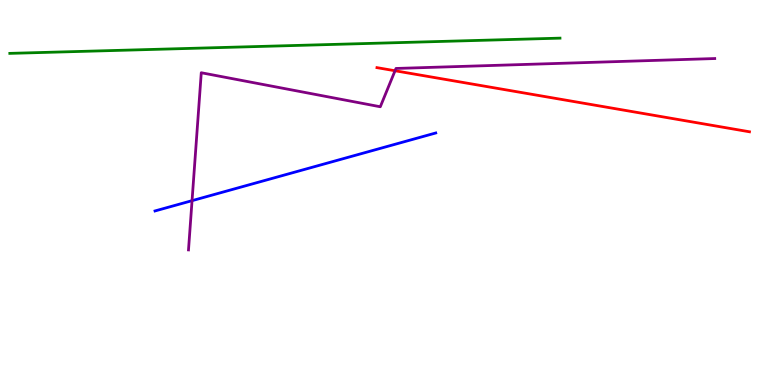[{'lines': ['blue', 'red'], 'intersections': []}, {'lines': ['green', 'red'], 'intersections': []}, {'lines': ['purple', 'red'], 'intersections': [{'x': 5.1, 'y': 8.16}]}, {'lines': ['blue', 'green'], 'intersections': []}, {'lines': ['blue', 'purple'], 'intersections': [{'x': 2.48, 'y': 4.79}]}, {'lines': ['green', 'purple'], 'intersections': []}]